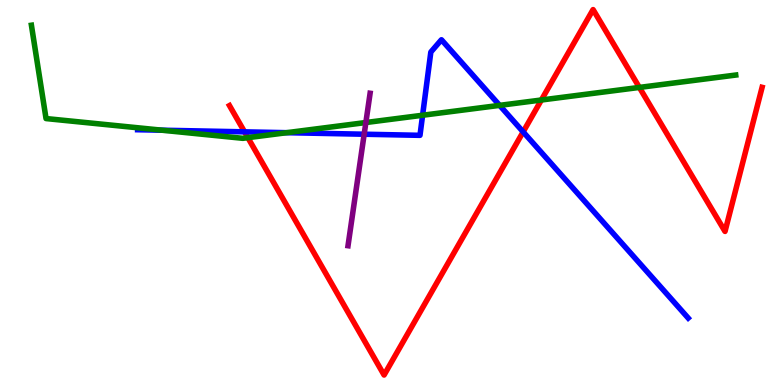[{'lines': ['blue', 'red'], 'intersections': [{'x': 3.16, 'y': 6.58}, {'x': 6.75, 'y': 6.57}]}, {'lines': ['green', 'red'], 'intersections': [{'x': 3.2, 'y': 6.42}, {'x': 6.99, 'y': 7.4}, {'x': 8.25, 'y': 7.73}]}, {'lines': ['purple', 'red'], 'intersections': []}, {'lines': ['blue', 'green'], 'intersections': [{'x': 2.09, 'y': 6.62}, {'x': 3.7, 'y': 6.55}, {'x': 5.45, 'y': 7.01}, {'x': 6.45, 'y': 7.26}]}, {'lines': ['blue', 'purple'], 'intersections': [{'x': 4.7, 'y': 6.51}]}, {'lines': ['green', 'purple'], 'intersections': [{'x': 4.72, 'y': 6.82}]}]